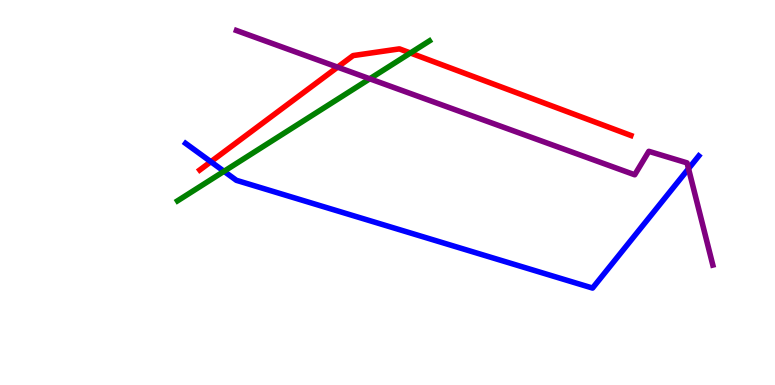[{'lines': ['blue', 'red'], 'intersections': [{'x': 2.72, 'y': 5.8}]}, {'lines': ['green', 'red'], 'intersections': [{'x': 5.3, 'y': 8.62}]}, {'lines': ['purple', 'red'], 'intersections': [{'x': 4.36, 'y': 8.26}]}, {'lines': ['blue', 'green'], 'intersections': [{'x': 2.89, 'y': 5.55}]}, {'lines': ['blue', 'purple'], 'intersections': [{'x': 8.88, 'y': 5.62}]}, {'lines': ['green', 'purple'], 'intersections': [{'x': 4.77, 'y': 7.95}]}]